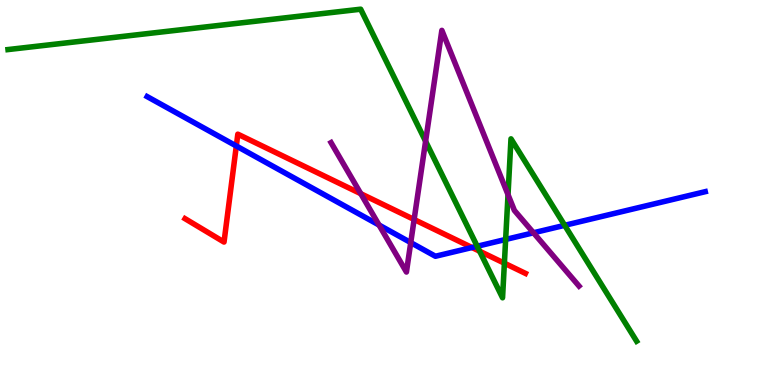[{'lines': ['blue', 'red'], 'intersections': [{'x': 3.05, 'y': 6.21}, {'x': 6.09, 'y': 3.57}]}, {'lines': ['green', 'red'], 'intersections': [{'x': 6.19, 'y': 3.47}, {'x': 6.51, 'y': 3.16}]}, {'lines': ['purple', 'red'], 'intersections': [{'x': 4.66, 'y': 4.97}, {'x': 5.34, 'y': 4.3}]}, {'lines': ['blue', 'green'], 'intersections': [{'x': 6.16, 'y': 3.6}, {'x': 6.52, 'y': 3.78}, {'x': 7.29, 'y': 4.15}]}, {'lines': ['blue', 'purple'], 'intersections': [{'x': 4.89, 'y': 4.15}, {'x': 5.3, 'y': 3.7}, {'x': 6.88, 'y': 3.95}]}, {'lines': ['green', 'purple'], 'intersections': [{'x': 5.49, 'y': 6.33}, {'x': 6.56, 'y': 4.94}]}]